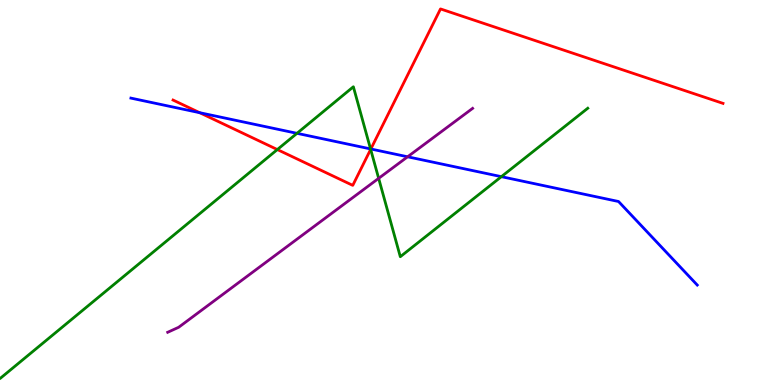[{'lines': ['blue', 'red'], 'intersections': [{'x': 2.58, 'y': 7.07}, {'x': 4.79, 'y': 6.13}]}, {'lines': ['green', 'red'], 'intersections': [{'x': 3.58, 'y': 6.12}, {'x': 4.78, 'y': 6.12}]}, {'lines': ['purple', 'red'], 'intersections': []}, {'lines': ['blue', 'green'], 'intersections': [{'x': 3.83, 'y': 6.54}, {'x': 4.78, 'y': 6.13}, {'x': 6.47, 'y': 5.41}]}, {'lines': ['blue', 'purple'], 'intersections': [{'x': 5.26, 'y': 5.93}]}, {'lines': ['green', 'purple'], 'intersections': [{'x': 4.89, 'y': 5.37}]}]